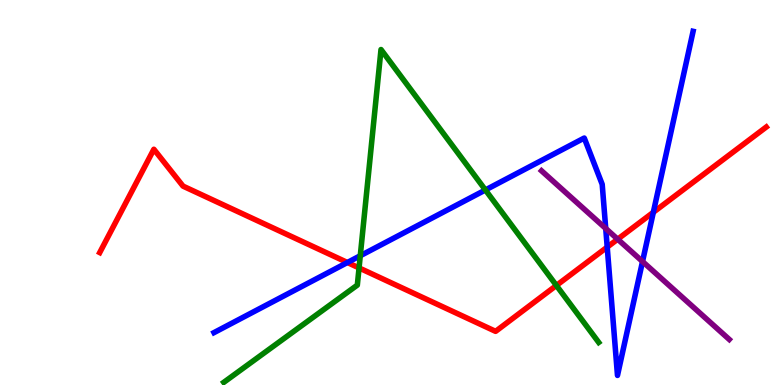[{'lines': ['blue', 'red'], 'intersections': [{'x': 4.48, 'y': 3.18}, {'x': 7.84, 'y': 3.58}, {'x': 8.43, 'y': 4.49}]}, {'lines': ['green', 'red'], 'intersections': [{'x': 4.63, 'y': 3.04}, {'x': 7.18, 'y': 2.59}]}, {'lines': ['purple', 'red'], 'intersections': [{'x': 7.97, 'y': 3.79}]}, {'lines': ['blue', 'green'], 'intersections': [{'x': 4.65, 'y': 3.36}, {'x': 6.26, 'y': 5.07}]}, {'lines': ['blue', 'purple'], 'intersections': [{'x': 7.82, 'y': 4.07}, {'x': 8.29, 'y': 3.21}]}, {'lines': ['green', 'purple'], 'intersections': []}]